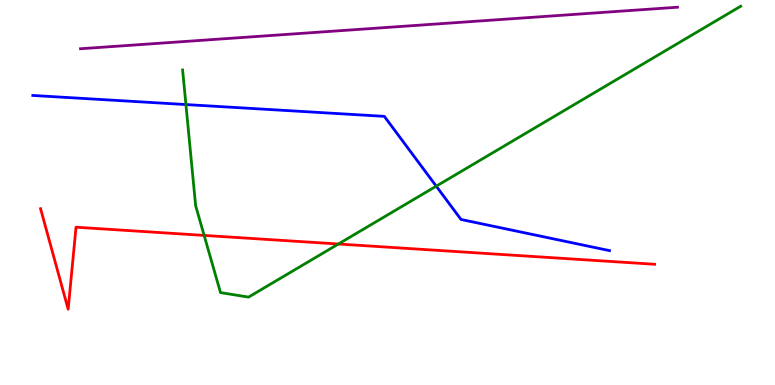[{'lines': ['blue', 'red'], 'intersections': []}, {'lines': ['green', 'red'], 'intersections': [{'x': 2.63, 'y': 3.89}, {'x': 4.37, 'y': 3.66}]}, {'lines': ['purple', 'red'], 'intersections': []}, {'lines': ['blue', 'green'], 'intersections': [{'x': 2.4, 'y': 7.28}, {'x': 5.63, 'y': 5.16}]}, {'lines': ['blue', 'purple'], 'intersections': []}, {'lines': ['green', 'purple'], 'intersections': []}]